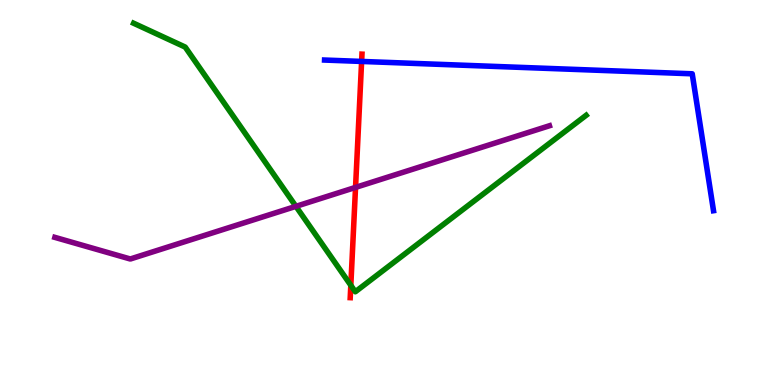[{'lines': ['blue', 'red'], 'intersections': [{'x': 4.67, 'y': 8.4}]}, {'lines': ['green', 'red'], 'intersections': [{'x': 4.53, 'y': 2.59}]}, {'lines': ['purple', 'red'], 'intersections': [{'x': 4.59, 'y': 5.13}]}, {'lines': ['blue', 'green'], 'intersections': []}, {'lines': ['blue', 'purple'], 'intersections': []}, {'lines': ['green', 'purple'], 'intersections': [{'x': 3.82, 'y': 4.64}]}]